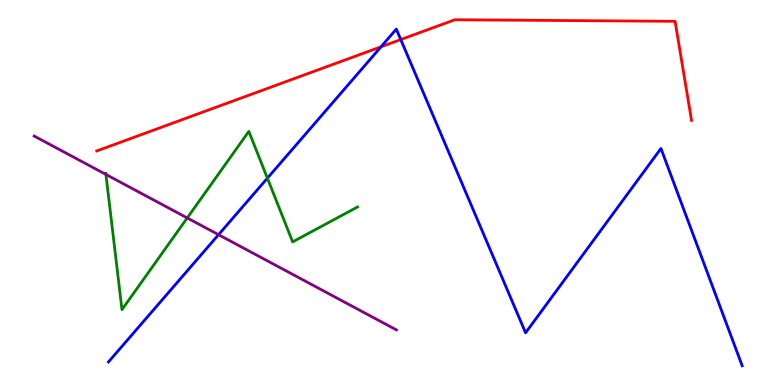[{'lines': ['blue', 'red'], 'intersections': [{'x': 4.92, 'y': 8.78}, {'x': 5.17, 'y': 8.97}]}, {'lines': ['green', 'red'], 'intersections': []}, {'lines': ['purple', 'red'], 'intersections': []}, {'lines': ['blue', 'green'], 'intersections': [{'x': 3.45, 'y': 5.37}]}, {'lines': ['blue', 'purple'], 'intersections': [{'x': 2.82, 'y': 3.9}]}, {'lines': ['green', 'purple'], 'intersections': [{'x': 1.37, 'y': 5.47}, {'x': 2.42, 'y': 4.34}]}]